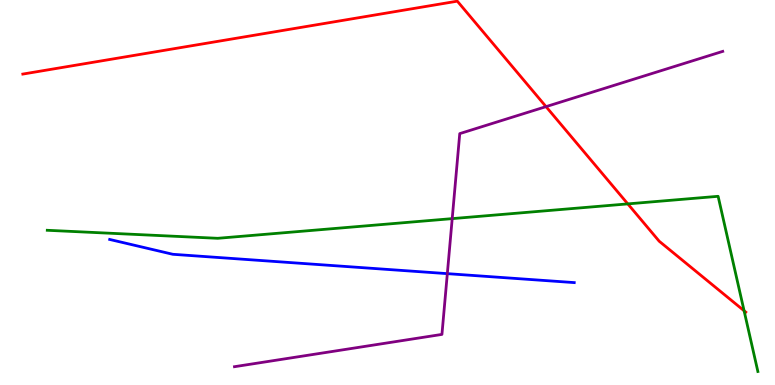[{'lines': ['blue', 'red'], 'intersections': []}, {'lines': ['green', 'red'], 'intersections': [{'x': 8.1, 'y': 4.7}, {'x': 9.6, 'y': 1.93}]}, {'lines': ['purple', 'red'], 'intersections': [{'x': 7.05, 'y': 7.23}]}, {'lines': ['blue', 'green'], 'intersections': []}, {'lines': ['blue', 'purple'], 'intersections': [{'x': 5.77, 'y': 2.89}]}, {'lines': ['green', 'purple'], 'intersections': [{'x': 5.83, 'y': 4.32}]}]